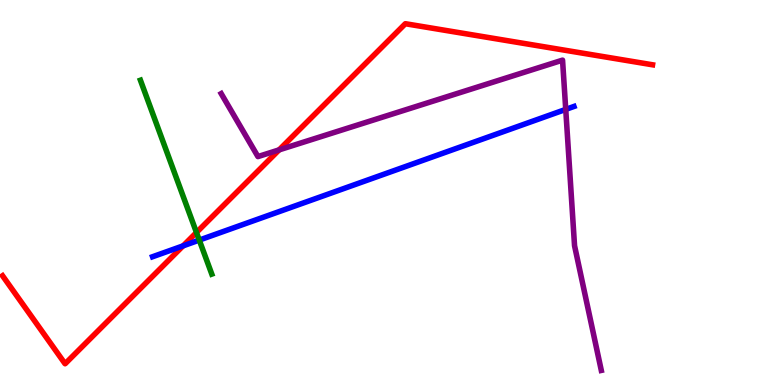[{'lines': ['blue', 'red'], 'intersections': [{'x': 2.36, 'y': 3.61}]}, {'lines': ['green', 'red'], 'intersections': [{'x': 2.54, 'y': 3.96}]}, {'lines': ['purple', 'red'], 'intersections': [{'x': 3.6, 'y': 6.11}]}, {'lines': ['blue', 'green'], 'intersections': [{'x': 2.57, 'y': 3.76}]}, {'lines': ['blue', 'purple'], 'intersections': [{'x': 7.3, 'y': 7.16}]}, {'lines': ['green', 'purple'], 'intersections': []}]